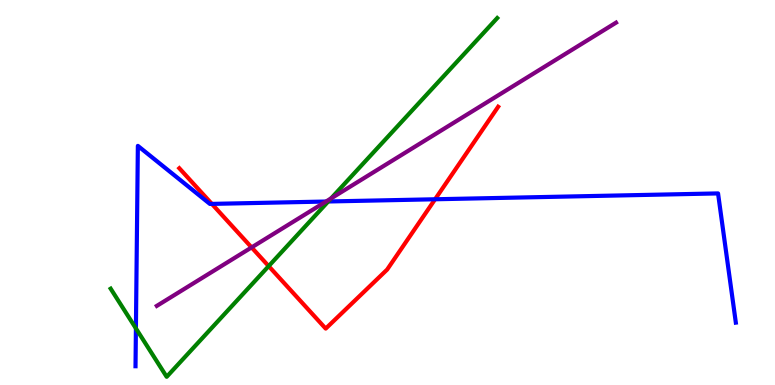[{'lines': ['blue', 'red'], 'intersections': [{'x': 2.73, 'y': 4.7}, {'x': 5.61, 'y': 4.82}]}, {'lines': ['green', 'red'], 'intersections': [{'x': 3.47, 'y': 3.09}]}, {'lines': ['purple', 'red'], 'intersections': [{'x': 3.25, 'y': 3.57}]}, {'lines': ['blue', 'green'], 'intersections': [{'x': 1.75, 'y': 1.47}, {'x': 4.24, 'y': 4.77}]}, {'lines': ['blue', 'purple'], 'intersections': [{'x': 4.21, 'y': 4.77}]}, {'lines': ['green', 'purple'], 'intersections': [{'x': 4.27, 'y': 4.85}]}]